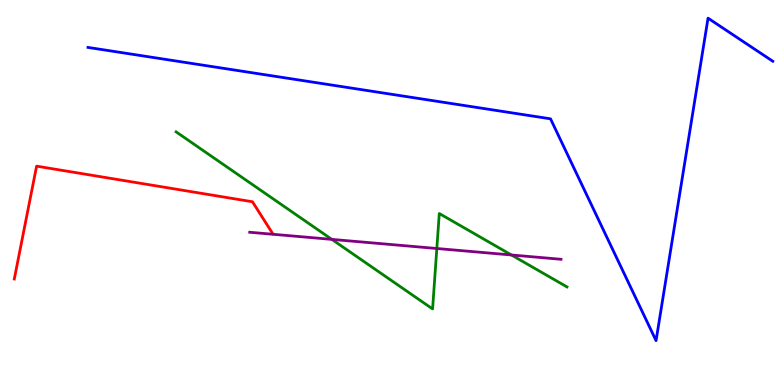[{'lines': ['blue', 'red'], 'intersections': []}, {'lines': ['green', 'red'], 'intersections': []}, {'lines': ['purple', 'red'], 'intersections': []}, {'lines': ['blue', 'green'], 'intersections': []}, {'lines': ['blue', 'purple'], 'intersections': []}, {'lines': ['green', 'purple'], 'intersections': [{'x': 4.28, 'y': 3.78}, {'x': 5.64, 'y': 3.55}, {'x': 6.6, 'y': 3.38}]}]